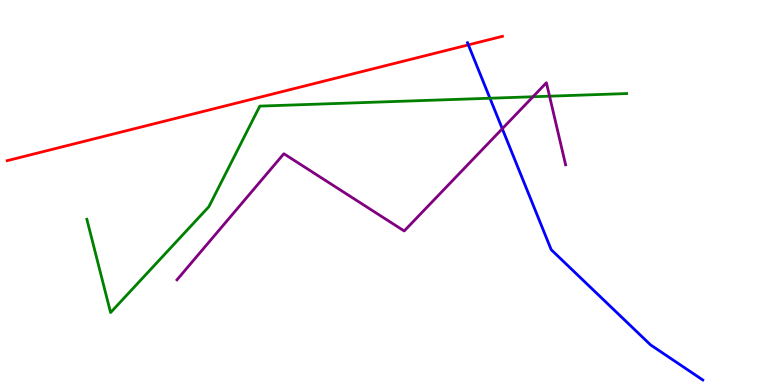[{'lines': ['blue', 'red'], 'intersections': [{'x': 6.04, 'y': 8.83}]}, {'lines': ['green', 'red'], 'intersections': []}, {'lines': ['purple', 'red'], 'intersections': []}, {'lines': ['blue', 'green'], 'intersections': [{'x': 6.32, 'y': 7.45}]}, {'lines': ['blue', 'purple'], 'intersections': [{'x': 6.48, 'y': 6.66}]}, {'lines': ['green', 'purple'], 'intersections': [{'x': 6.88, 'y': 7.49}, {'x': 7.09, 'y': 7.5}]}]